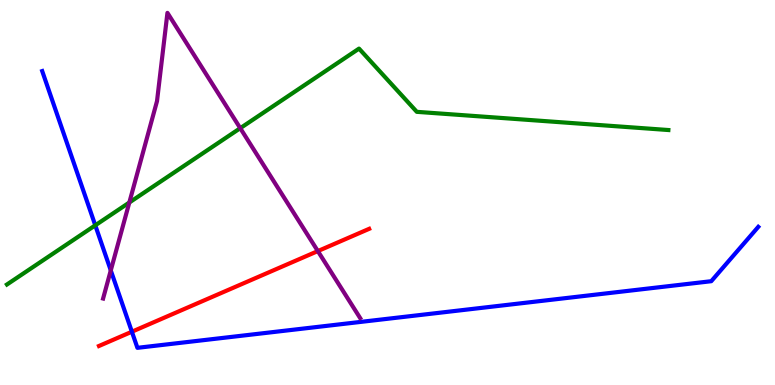[{'lines': ['blue', 'red'], 'intersections': [{'x': 1.7, 'y': 1.38}]}, {'lines': ['green', 'red'], 'intersections': []}, {'lines': ['purple', 'red'], 'intersections': [{'x': 4.1, 'y': 3.48}]}, {'lines': ['blue', 'green'], 'intersections': [{'x': 1.23, 'y': 4.15}]}, {'lines': ['blue', 'purple'], 'intersections': [{'x': 1.43, 'y': 2.98}]}, {'lines': ['green', 'purple'], 'intersections': [{'x': 1.67, 'y': 4.74}, {'x': 3.1, 'y': 6.67}]}]